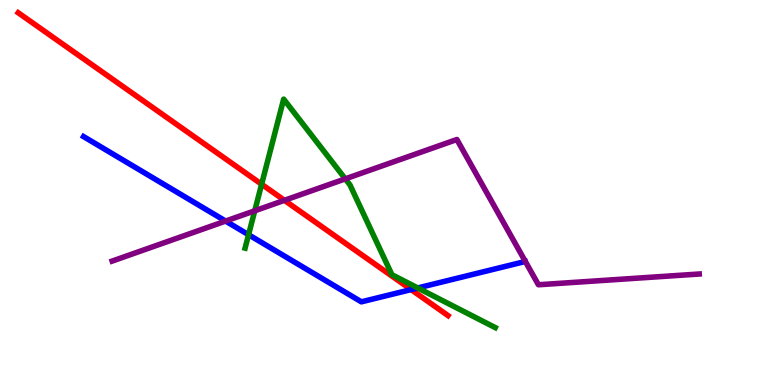[{'lines': ['blue', 'red'], 'intersections': [{'x': 5.3, 'y': 2.48}]}, {'lines': ['green', 'red'], 'intersections': [{'x': 3.38, 'y': 5.21}]}, {'lines': ['purple', 'red'], 'intersections': [{'x': 3.67, 'y': 4.8}]}, {'lines': ['blue', 'green'], 'intersections': [{'x': 3.21, 'y': 3.9}, {'x': 5.39, 'y': 2.52}]}, {'lines': ['blue', 'purple'], 'intersections': [{'x': 2.91, 'y': 4.26}]}, {'lines': ['green', 'purple'], 'intersections': [{'x': 3.29, 'y': 4.52}, {'x': 4.46, 'y': 5.35}]}]